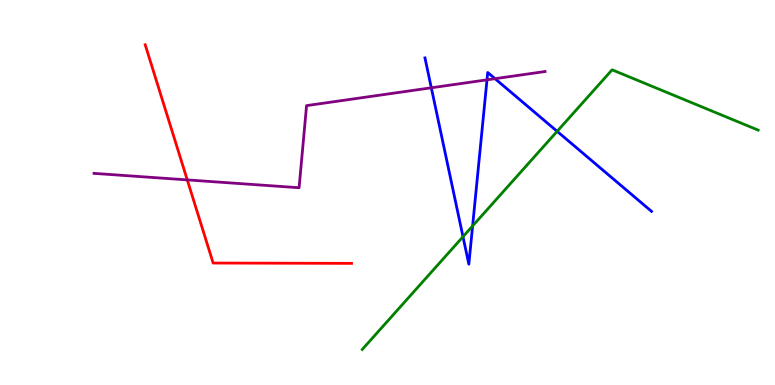[{'lines': ['blue', 'red'], 'intersections': []}, {'lines': ['green', 'red'], 'intersections': []}, {'lines': ['purple', 'red'], 'intersections': [{'x': 2.42, 'y': 5.33}]}, {'lines': ['blue', 'green'], 'intersections': [{'x': 5.97, 'y': 3.85}, {'x': 6.1, 'y': 4.13}, {'x': 7.19, 'y': 6.59}]}, {'lines': ['blue', 'purple'], 'intersections': [{'x': 5.57, 'y': 7.72}, {'x': 6.28, 'y': 7.93}, {'x': 6.39, 'y': 7.96}]}, {'lines': ['green', 'purple'], 'intersections': []}]